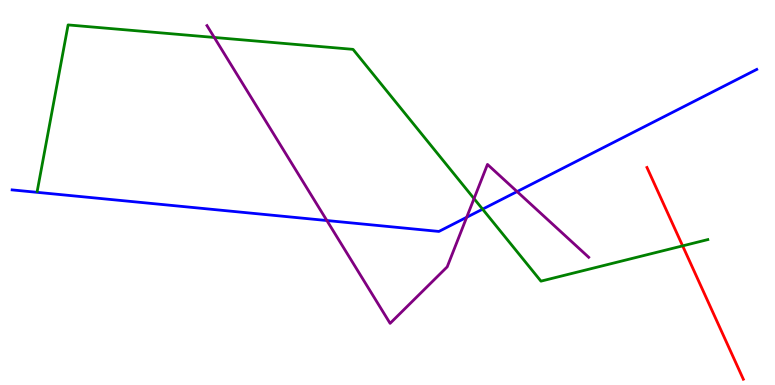[{'lines': ['blue', 'red'], 'intersections': []}, {'lines': ['green', 'red'], 'intersections': [{'x': 8.81, 'y': 3.61}]}, {'lines': ['purple', 'red'], 'intersections': []}, {'lines': ['blue', 'green'], 'intersections': [{'x': 6.23, 'y': 4.57}]}, {'lines': ['blue', 'purple'], 'intersections': [{'x': 4.22, 'y': 4.27}, {'x': 6.02, 'y': 4.36}, {'x': 6.67, 'y': 5.02}]}, {'lines': ['green', 'purple'], 'intersections': [{'x': 2.76, 'y': 9.03}, {'x': 6.12, 'y': 4.84}]}]